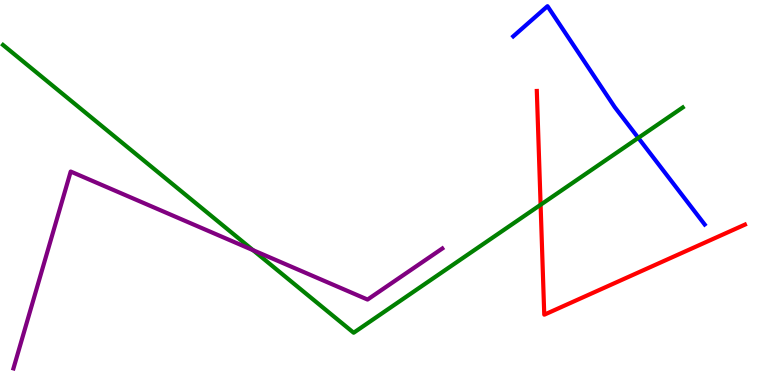[{'lines': ['blue', 'red'], 'intersections': []}, {'lines': ['green', 'red'], 'intersections': [{'x': 6.98, 'y': 4.68}]}, {'lines': ['purple', 'red'], 'intersections': []}, {'lines': ['blue', 'green'], 'intersections': [{'x': 8.24, 'y': 6.42}]}, {'lines': ['blue', 'purple'], 'intersections': []}, {'lines': ['green', 'purple'], 'intersections': [{'x': 3.27, 'y': 3.5}]}]